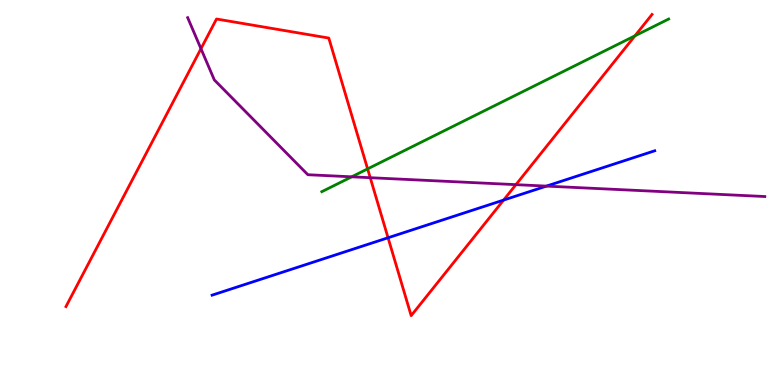[{'lines': ['blue', 'red'], 'intersections': [{'x': 5.01, 'y': 3.82}, {'x': 6.5, 'y': 4.8}]}, {'lines': ['green', 'red'], 'intersections': [{'x': 4.74, 'y': 5.61}, {'x': 8.19, 'y': 9.07}]}, {'lines': ['purple', 'red'], 'intersections': [{'x': 2.59, 'y': 8.73}, {'x': 4.78, 'y': 5.38}, {'x': 6.66, 'y': 5.2}]}, {'lines': ['blue', 'green'], 'intersections': []}, {'lines': ['blue', 'purple'], 'intersections': [{'x': 7.05, 'y': 5.17}]}, {'lines': ['green', 'purple'], 'intersections': [{'x': 4.54, 'y': 5.41}]}]